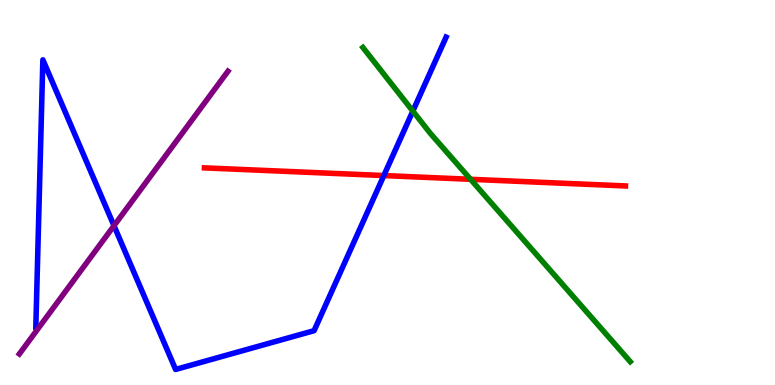[{'lines': ['blue', 'red'], 'intersections': [{'x': 4.95, 'y': 5.44}]}, {'lines': ['green', 'red'], 'intersections': [{'x': 6.07, 'y': 5.34}]}, {'lines': ['purple', 'red'], 'intersections': []}, {'lines': ['blue', 'green'], 'intersections': [{'x': 5.33, 'y': 7.11}]}, {'lines': ['blue', 'purple'], 'intersections': [{'x': 1.47, 'y': 4.14}]}, {'lines': ['green', 'purple'], 'intersections': []}]